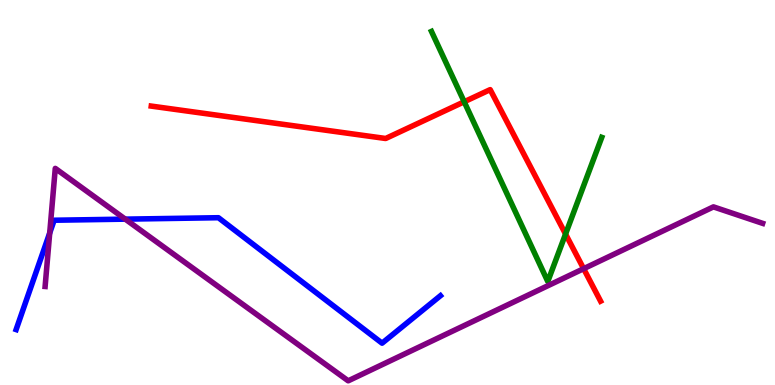[{'lines': ['blue', 'red'], 'intersections': []}, {'lines': ['green', 'red'], 'intersections': [{'x': 5.99, 'y': 7.36}, {'x': 7.3, 'y': 3.92}]}, {'lines': ['purple', 'red'], 'intersections': [{'x': 7.53, 'y': 3.02}]}, {'lines': ['blue', 'green'], 'intersections': []}, {'lines': ['blue', 'purple'], 'intersections': [{'x': 0.641, 'y': 3.95}, {'x': 1.62, 'y': 4.31}]}, {'lines': ['green', 'purple'], 'intersections': []}]